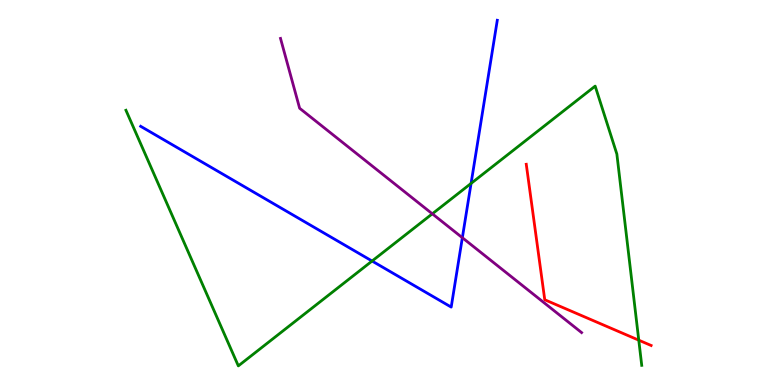[{'lines': ['blue', 'red'], 'intersections': []}, {'lines': ['green', 'red'], 'intersections': [{'x': 8.24, 'y': 1.16}]}, {'lines': ['purple', 'red'], 'intersections': []}, {'lines': ['blue', 'green'], 'intersections': [{'x': 4.8, 'y': 3.22}, {'x': 6.08, 'y': 5.24}]}, {'lines': ['blue', 'purple'], 'intersections': [{'x': 5.97, 'y': 3.83}]}, {'lines': ['green', 'purple'], 'intersections': [{'x': 5.58, 'y': 4.45}]}]